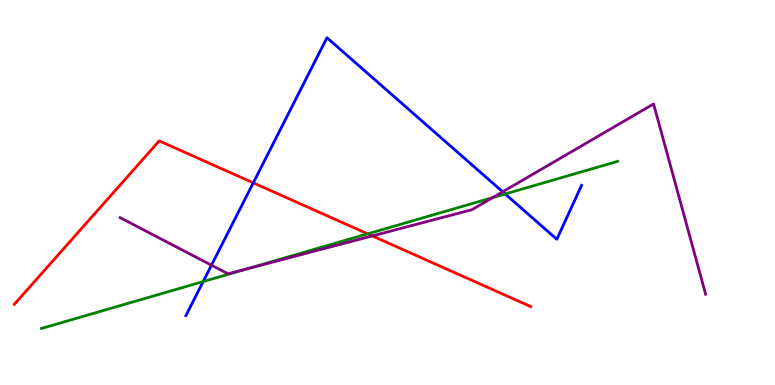[{'lines': ['blue', 'red'], 'intersections': [{'x': 3.27, 'y': 5.25}]}, {'lines': ['green', 'red'], 'intersections': [{'x': 4.74, 'y': 3.93}]}, {'lines': ['purple', 'red'], 'intersections': [{'x': 4.8, 'y': 3.87}]}, {'lines': ['blue', 'green'], 'intersections': [{'x': 2.62, 'y': 2.69}, {'x': 6.52, 'y': 4.96}]}, {'lines': ['blue', 'purple'], 'intersections': [{'x': 2.73, 'y': 3.11}, {'x': 6.49, 'y': 5.02}]}, {'lines': ['green', 'purple'], 'intersections': [{'x': 3.18, 'y': 3.01}, {'x': 6.36, 'y': 4.87}]}]